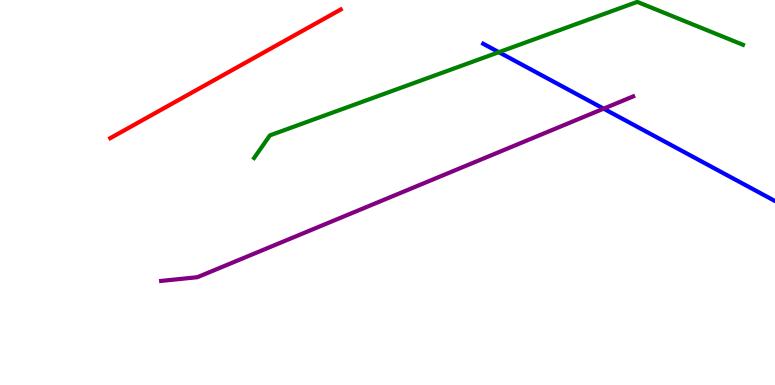[{'lines': ['blue', 'red'], 'intersections': []}, {'lines': ['green', 'red'], 'intersections': []}, {'lines': ['purple', 'red'], 'intersections': []}, {'lines': ['blue', 'green'], 'intersections': [{'x': 6.44, 'y': 8.64}]}, {'lines': ['blue', 'purple'], 'intersections': [{'x': 7.79, 'y': 7.18}]}, {'lines': ['green', 'purple'], 'intersections': []}]